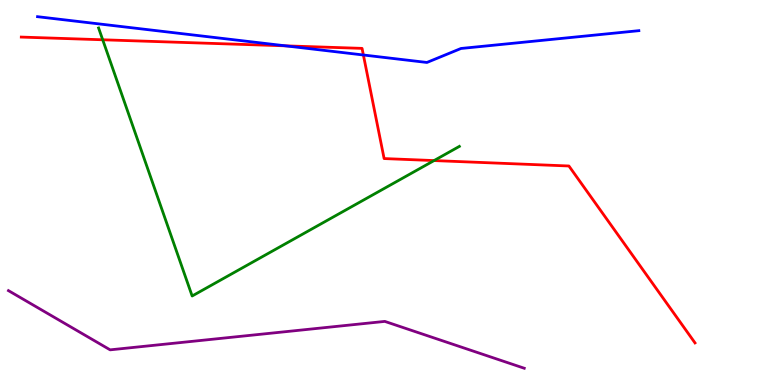[{'lines': ['blue', 'red'], 'intersections': [{'x': 3.68, 'y': 8.81}, {'x': 4.69, 'y': 8.57}]}, {'lines': ['green', 'red'], 'intersections': [{'x': 1.33, 'y': 8.97}, {'x': 5.6, 'y': 5.83}]}, {'lines': ['purple', 'red'], 'intersections': []}, {'lines': ['blue', 'green'], 'intersections': []}, {'lines': ['blue', 'purple'], 'intersections': []}, {'lines': ['green', 'purple'], 'intersections': []}]